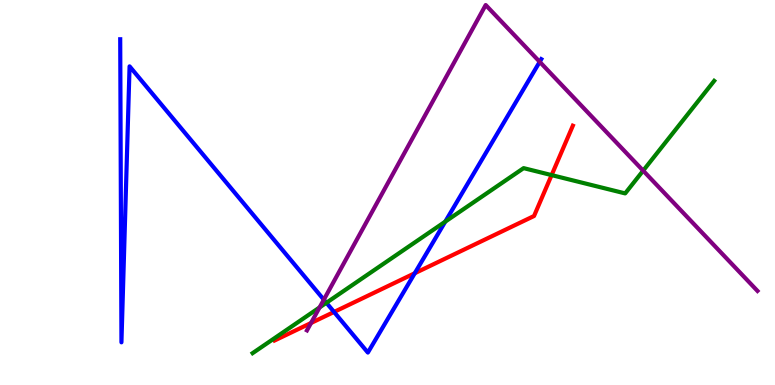[{'lines': ['blue', 'red'], 'intersections': [{'x': 4.31, 'y': 1.9}, {'x': 5.35, 'y': 2.9}]}, {'lines': ['green', 'red'], 'intersections': [{'x': 7.12, 'y': 5.45}]}, {'lines': ['purple', 'red'], 'intersections': [{'x': 4.01, 'y': 1.61}]}, {'lines': ['blue', 'green'], 'intersections': [{'x': 4.21, 'y': 2.14}, {'x': 5.75, 'y': 4.24}]}, {'lines': ['blue', 'purple'], 'intersections': [{'x': 4.18, 'y': 2.22}, {'x': 6.96, 'y': 8.39}]}, {'lines': ['green', 'purple'], 'intersections': [{'x': 4.12, 'y': 2.01}, {'x': 8.3, 'y': 5.57}]}]